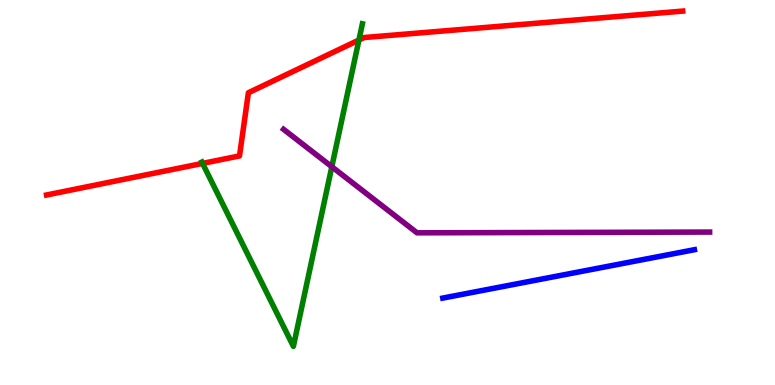[{'lines': ['blue', 'red'], 'intersections': []}, {'lines': ['green', 'red'], 'intersections': [{'x': 2.61, 'y': 5.76}, {'x': 4.63, 'y': 8.96}]}, {'lines': ['purple', 'red'], 'intersections': []}, {'lines': ['blue', 'green'], 'intersections': []}, {'lines': ['blue', 'purple'], 'intersections': []}, {'lines': ['green', 'purple'], 'intersections': [{'x': 4.28, 'y': 5.67}]}]